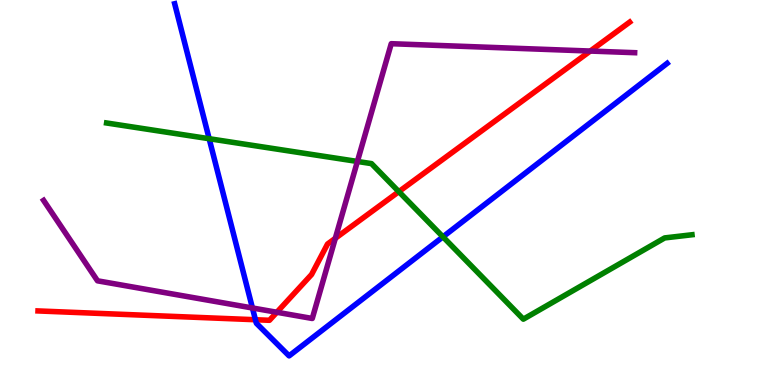[{'lines': ['blue', 'red'], 'intersections': [{'x': 3.3, 'y': 1.7}]}, {'lines': ['green', 'red'], 'intersections': [{'x': 5.15, 'y': 5.02}]}, {'lines': ['purple', 'red'], 'intersections': [{'x': 3.57, 'y': 1.89}, {'x': 4.33, 'y': 3.81}, {'x': 7.62, 'y': 8.67}]}, {'lines': ['blue', 'green'], 'intersections': [{'x': 2.7, 'y': 6.4}, {'x': 5.72, 'y': 3.85}]}, {'lines': ['blue', 'purple'], 'intersections': [{'x': 3.26, 'y': 2.0}]}, {'lines': ['green', 'purple'], 'intersections': [{'x': 4.61, 'y': 5.81}]}]